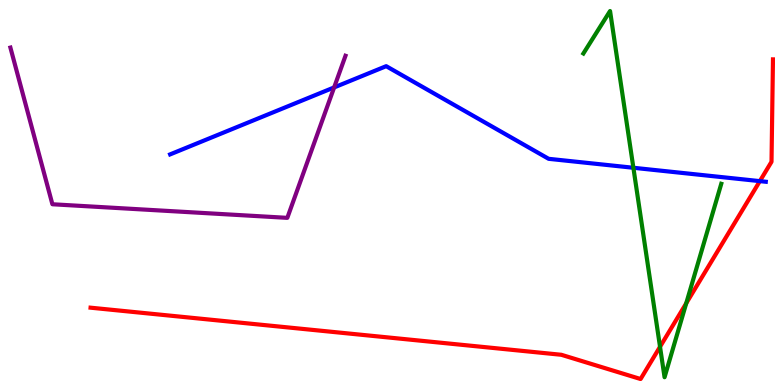[{'lines': ['blue', 'red'], 'intersections': [{'x': 9.8, 'y': 5.3}]}, {'lines': ['green', 'red'], 'intersections': [{'x': 8.52, 'y': 0.993}, {'x': 8.85, 'y': 2.12}]}, {'lines': ['purple', 'red'], 'intersections': []}, {'lines': ['blue', 'green'], 'intersections': [{'x': 8.17, 'y': 5.64}]}, {'lines': ['blue', 'purple'], 'intersections': [{'x': 4.31, 'y': 7.73}]}, {'lines': ['green', 'purple'], 'intersections': []}]